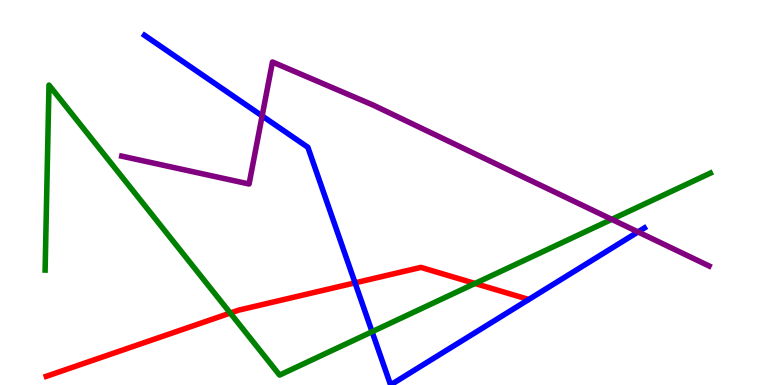[{'lines': ['blue', 'red'], 'intersections': [{'x': 4.58, 'y': 2.65}]}, {'lines': ['green', 'red'], 'intersections': [{'x': 2.97, 'y': 1.87}, {'x': 6.13, 'y': 2.64}]}, {'lines': ['purple', 'red'], 'intersections': []}, {'lines': ['blue', 'green'], 'intersections': [{'x': 4.8, 'y': 1.38}]}, {'lines': ['blue', 'purple'], 'intersections': [{'x': 3.38, 'y': 6.99}, {'x': 8.23, 'y': 3.98}]}, {'lines': ['green', 'purple'], 'intersections': [{'x': 7.89, 'y': 4.3}]}]